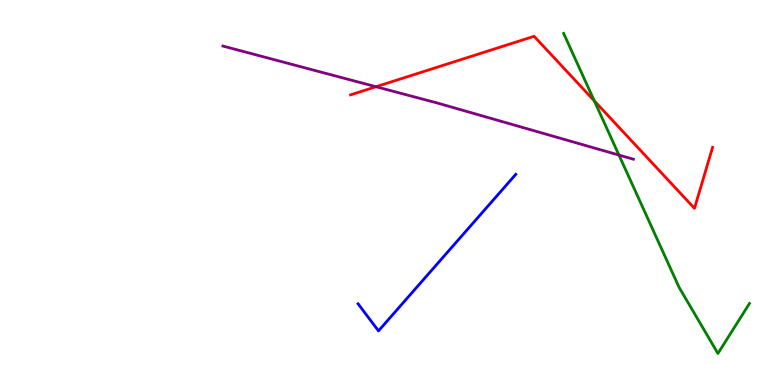[{'lines': ['blue', 'red'], 'intersections': []}, {'lines': ['green', 'red'], 'intersections': [{'x': 7.67, 'y': 7.38}]}, {'lines': ['purple', 'red'], 'intersections': [{'x': 4.85, 'y': 7.75}]}, {'lines': ['blue', 'green'], 'intersections': []}, {'lines': ['blue', 'purple'], 'intersections': []}, {'lines': ['green', 'purple'], 'intersections': [{'x': 7.99, 'y': 5.97}]}]